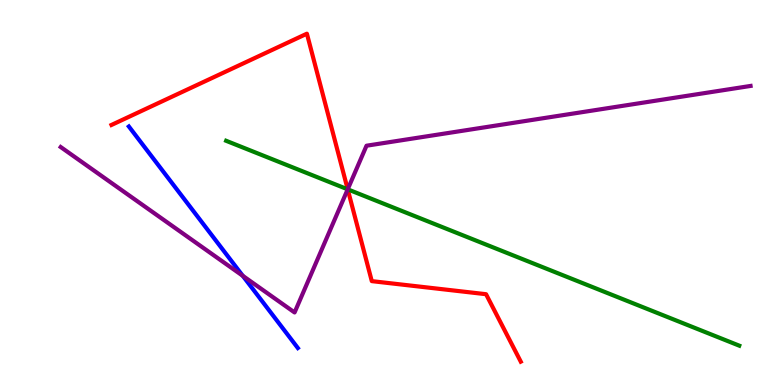[{'lines': ['blue', 'red'], 'intersections': []}, {'lines': ['green', 'red'], 'intersections': [{'x': 4.49, 'y': 5.08}]}, {'lines': ['purple', 'red'], 'intersections': [{'x': 4.49, 'y': 5.08}]}, {'lines': ['blue', 'green'], 'intersections': []}, {'lines': ['blue', 'purple'], 'intersections': [{'x': 3.13, 'y': 2.84}]}, {'lines': ['green', 'purple'], 'intersections': [{'x': 4.49, 'y': 5.08}]}]